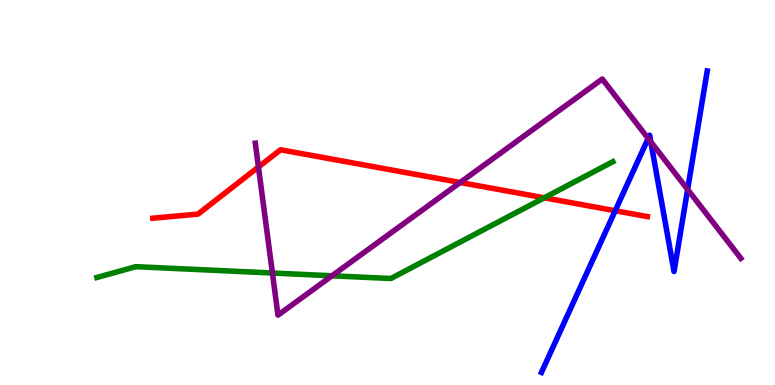[{'lines': ['blue', 'red'], 'intersections': [{'x': 7.94, 'y': 4.53}]}, {'lines': ['green', 'red'], 'intersections': [{'x': 7.02, 'y': 4.86}]}, {'lines': ['purple', 'red'], 'intersections': [{'x': 3.33, 'y': 5.66}, {'x': 5.94, 'y': 5.26}]}, {'lines': ['blue', 'green'], 'intersections': []}, {'lines': ['blue', 'purple'], 'intersections': [{'x': 8.36, 'y': 6.4}, {'x': 8.4, 'y': 6.32}, {'x': 8.87, 'y': 5.08}]}, {'lines': ['green', 'purple'], 'intersections': [{'x': 3.52, 'y': 2.91}, {'x': 4.28, 'y': 2.84}]}]